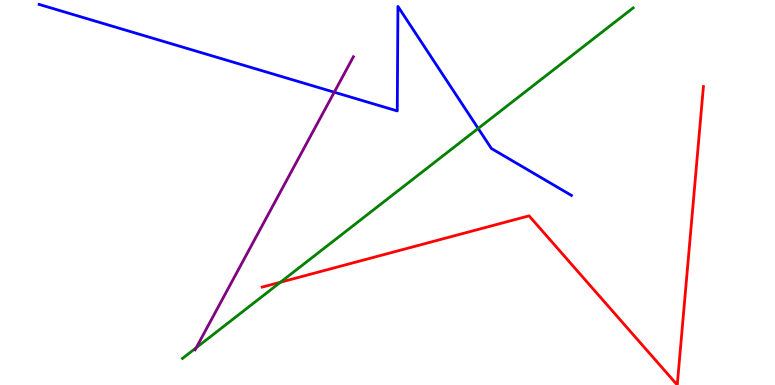[{'lines': ['blue', 'red'], 'intersections': []}, {'lines': ['green', 'red'], 'intersections': [{'x': 3.62, 'y': 2.67}]}, {'lines': ['purple', 'red'], 'intersections': []}, {'lines': ['blue', 'green'], 'intersections': [{'x': 6.17, 'y': 6.66}]}, {'lines': ['blue', 'purple'], 'intersections': [{'x': 4.31, 'y': 7.61}]}, {'lines': ['green', 'purple'], 'intersections': [{'x': 2.53, 'y': 0.968}]}]